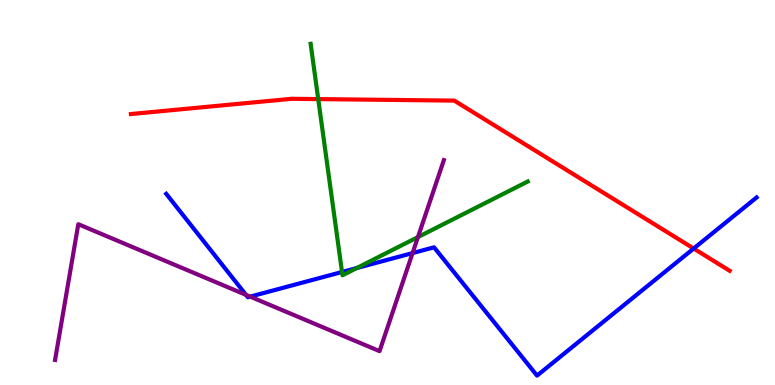[{'lines': ['blue', 'red'], 'intersections': [{'x': 8.95, 'y': 3.54}]}, {'lines': ['green', 'red'], 'intersections': [{'x': 4.11, 'y': 7.43}]}, {'lines': ['purple', 'red'], 'intersections': []}, {'lines': ['blue', 'green'], 'intersections': [{'x': 4.41, 'y': 2.94}, {'x': 4.6, 'y': 3.04}]}, {'lines': ['blue', 'purple'], 'intersections': [{'x': 3.17, 'y': 2.34}, {'x': 3.23, 'y': 2.3}, {'x': 5.32, 'y': 3.43}]}, {'lines': ['green', 'purple'], 'intersections': [{'x': 5.39, 'y': 3.84}]}]